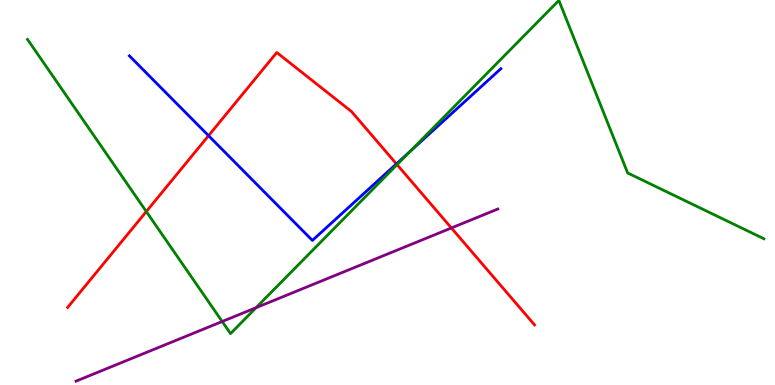[{'lines': ['blue', 'red'], 'intersections': [{'x': 2.69, 'y': 6.48}, {'x': 5.11, 'y': 5.74}]}, {'lines': ['green', 'red'], 'intersections': [{'x': 1.89, 'y': 4.51}, {'x': 5.12, 'y': 5.72}]}, {'lines': ['purple', 'red'], 'intersections': [{'x': 5.82, 'y': 4.08}]}, {'lines': ['blue', 'green'], 'intersections': [{'x': 5.29, 'y': 6.06}]}, {'lines': ['blue', 'purple'], 'intersections': []}, {'lines': ['green', 'purple'], 'intersections': [{'x': 2.87, 'y': 1.65}, {'x': 3.3, 'y': 2.01}]}]